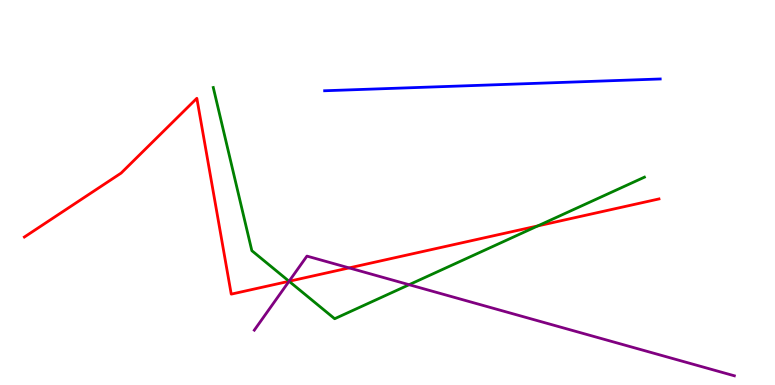[{'lines': ['blue', 'red'], 'intersections': []}, {'lines': ['green', 'red'], 'intersections': [{'x': 3.73, 'y': 2.69}, {'x': 6.94, 'y': 4.13}]}, {'lines': ['purple', 'red'], 'intersections': [{'x': 3.73, 'y': 2.69}, {'x': 4.5, 'y': 3.04}]}, {'lines': ['blue', 'green'], 'intersections': []}, {'lines': ['blue', 'purple'], 'intersections': []}, {'lines': ['green', 'purple'], 'intersections': [{'x': 3.73, 'y': 2.69}, {'x': 5.28, 'y': 2.6}]}]